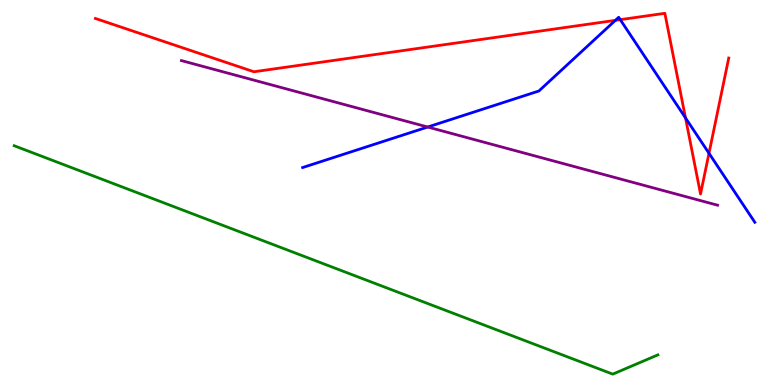[{'lines': ['blue', 'red'], 'intersections': [{'x': 7.94, 'y': 9.47}, {'x': 8.0, 'y': 9.49}, {'x': 8.85, 'y': 6.94}, {'x': 9.15, 'y': 6.02}]}, {'lines': ['green', 'red'], 'intersections': []}, {'lines': ['purple', 'red'], 'intersections': []}, {'lines': ['blue', 'green'], 'intersections': []}, {'lines': ['blue', 'purple'], 'intersections': [{'x': 5.52, 'y': 6.7}]}, {'lines': ['green', 'purple'], 'intersections': []}]